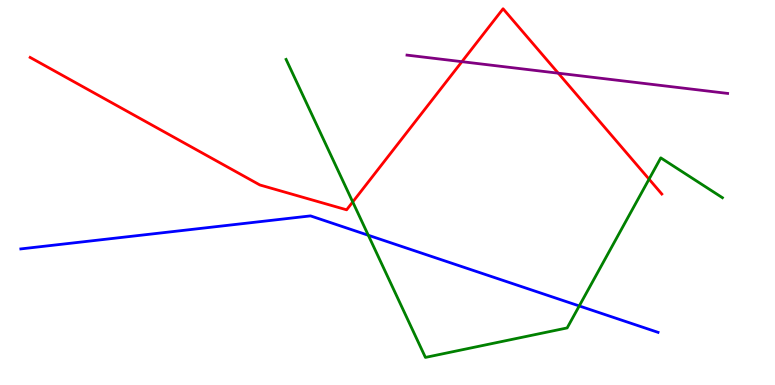[{'lines': ['blue', 'red'], 'intersections': []}, {'lines': ['green', 'red'], 'intersections': [{'x': 4.55, 'y': 4.75}, {'x': 8.37, 'y': 5.35}]}, {'lines': ['purple', 'red'], 'intersections': [{'x': 5.96, 'y': 8.4}, {'x': 7.2, 'y': 8.1}]}, {'lines': ['blue', 'green'], 'intersections': [{'x': 4.75, 'y': 3.89}, {'x': 7.47, 'y': 2.05}]}, {'lines': ['blue', 'purple'], 'intersections': []}, {'lines': ['green', 'purple'], 'intersections': []}]